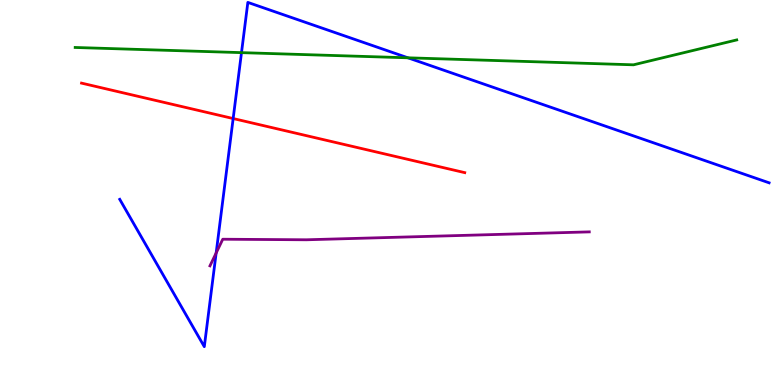[{'lines': ['blue', 'red'], 'intersections': [{'x': 3.01, 'y': 6.92}]}, {'lines': ['green', 'red'], 'intersections': []}, {'lines': ['purple', 'red'], 'intersections': []}, {'lines': ['blue', 'green'], 'intersections': [{'x': 3.12, 'y': 8.63}, {'x': 5.26, 'y': 8.5}]}, {'lines': ['blue', 'purple'], 'intersections': [{'x': 2.79, 'y': 3.43}]}, {'lines': ['green', 'purple'], 'intersections': []}]